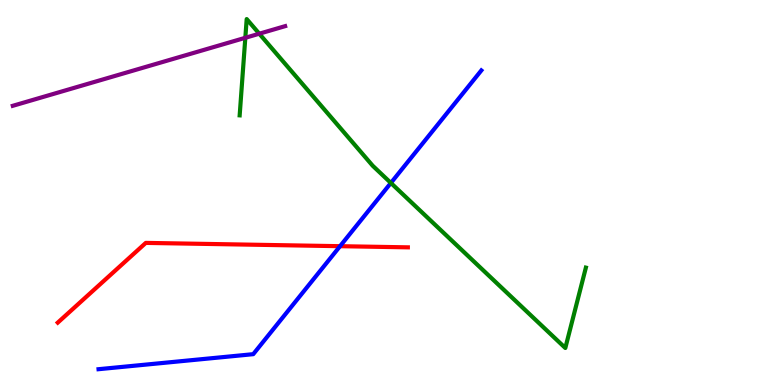[{'lines': ['blue', 'red'], 'intersections': [{'x': 4.39, 'y': 3.61}]}, {'lines': ['green', 'red'], 'intersections': []}, {'lines': ['purple', 'red'], 'intersections': []}, {'lines': ['blue', 'green'], 'intersections': [{'x': 5.04, 'y': 5.25}]}, {'lines': ['blue', 'purple'], 'intersections': []}, {'lines': ['green', 'purple'], 'intersections': [{'x': 3.17, 'y': 9.02}, {'x': 3.35, 'y': 9.12}]}]